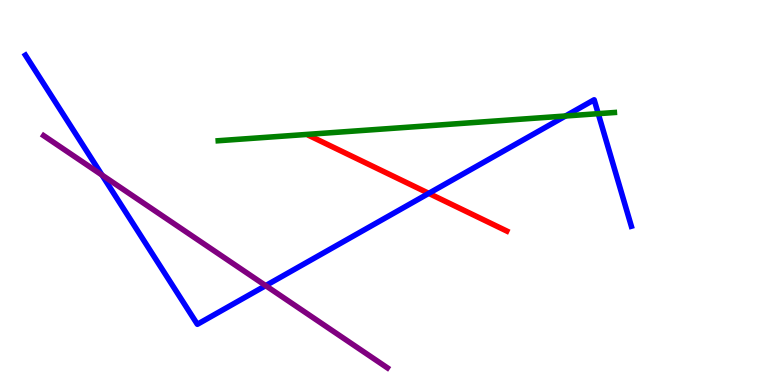[{'lines': ['blue', 'red'], 'intersections': [{'x': 5.53, 'y': 4.98}]}, {'lines': ['green', 'red'], 'intersections': []}, {'lines': ['purple', 'red'], 'intersections': []}, {'lines': ['blue', 'green'], 'intersections': [{'x': 7.3, 'y': 6.99}, {'x': 7.72, 'y': 7.05}]}, {'lines': ['blue', 'purple'], 'intersections': [{'x': 1.32, 'y': 5.45}, {'x': 3.43, 'y': 2.58}]}, {'lines': ['green', 'purple'], 'intersections': []}]